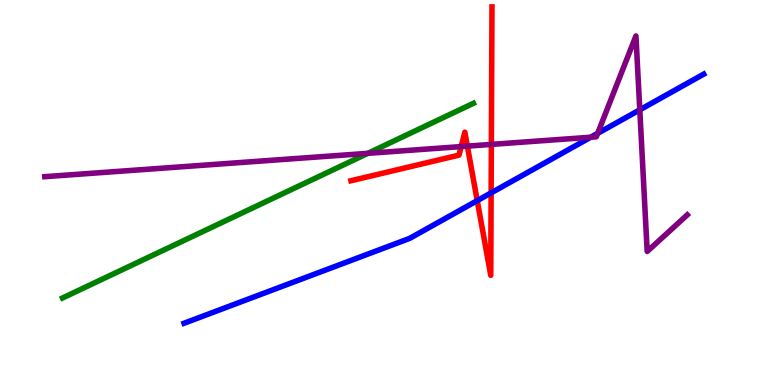[{'lines': ['blue', 'red'], 'intersections': [{'x': 6.16, 'y': 4.79}, {'x': 6.34, 'y': 4.99}]}, {'lines': ['green', 'red'], 'intersections': []}, {'lines': ['purple', 'red'], 'intersections': [{'x': 5.95, 'y': 6.19}, {'x': 6.03, 'y': 6.2}, {'x': 6.34, 'y': 6.25}]}, {'lines': ['blue', 'green'], 'intersections': []}, {'lines': ['blue', 'purple'], 'intersections': [{'x': 7.62, 'y': 6.44}, {'x': 7.71, 'y': 6.54}, {'x': 8.26, 'y': 7.15}]}, {'lines': ['green', 'purple'], 'intersections': [{'x': 4.75, 'y': 6.02}]}]